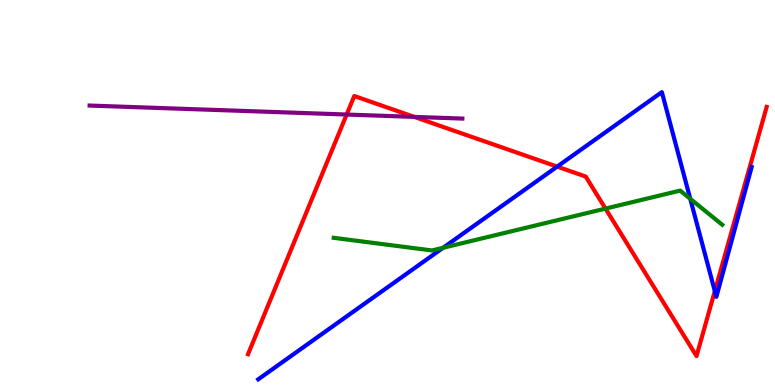[{'lines': ['blue', 'red'], 'intersections': [{'x': 7.19, 'y': 5.67}, {'x': 9.22, 'y': 2.44}]}, {'lines': ['green', 'red'], 'intersections': [{'x': 7.81, 'y': 4.58}]}, {'lines': ['purple', 'red'], 'intersections': [{'x': 4.47, 'y': 7.03}, {'x': 5.35, 'y': 6.96}]}, {'lines': ['blue', 'green'], 'intersections': [{'x': 5.72, 'y': 3.56}, {'x': 8.91, 'y': 4.84}]}, {'lines': ['blue', 'purple'], 'intersections': []}, {'lines': ['green', 'purple'], 'intersections': []}]